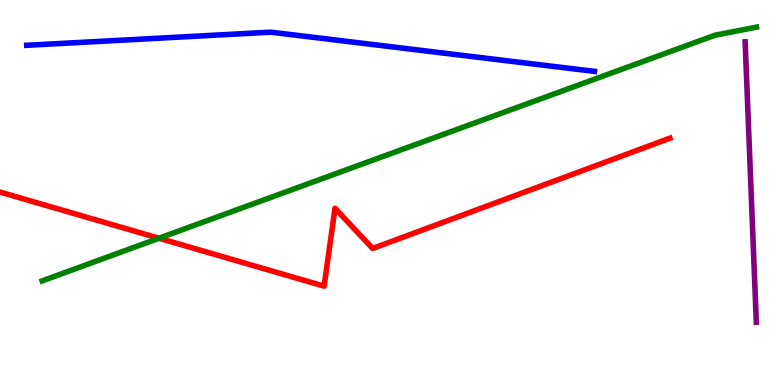[{'lines': ['blue', 'red'], 'intersections': []}, {'lines': ['green', 'red'], 'intersections': [{'x': 2.05, 'y': 3.81}]}, {'lines': ['purple', 'red'], 'intersections': []}, {'lines': ['blue', 'green'], 'intersections': []}, {'lines': ['blue', 'purple'], 'intersections': []}, {'lines': ['green', 'purple'], 'intersections': []}]